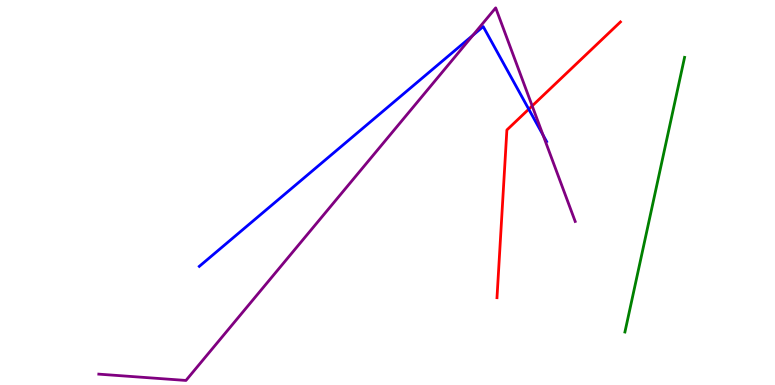[{'lines': ['blue', 'red'], 'intersections': [{'x': 6.82, 'y': 7.16}]}, {'lines': ['green', 'red'], 'intersections': []}, {'lines': ['purple', 'red'], 'intersections': [{'x': 6.87, 'y': 7.25}]}, {'lines': ['blue', 'green'], 'intersections': []}, {'lines': ['blue', 'purple'], 'intersections': [{'x': 6.1, 'y': 9.09}, {'x': 7.01, 'y': 6.49}]}, {'lines': ['green', 'purple'], 'intersections': []}]